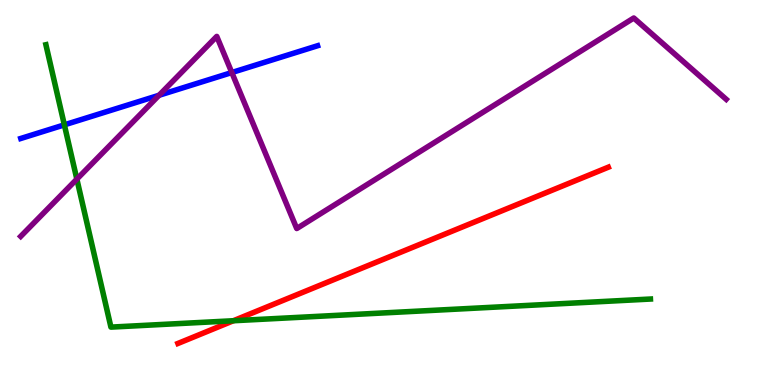[{'lines': ['blue', 'red'], 'intersections': []}, {'lines': ['green', 'red'], 'intersections': [{'x': 3.01, 'y': 1.67}]}, {'lines': ['purple', 'red'], 'intersections': []}, {'lines': ['blue', 'green'], 'intersections': [{'x': 0.83, 'y': 6.76}]}, {'lines': ['blue', 'purple'], 'intersections': [{'x': 2.05, 'y': 7.53}, {'x': 2.99, 'y': 8.12}]}, {'lines': ['green', 'purple'], 'intersections': [{'x': 0.992, 'y': 5.35}]}]